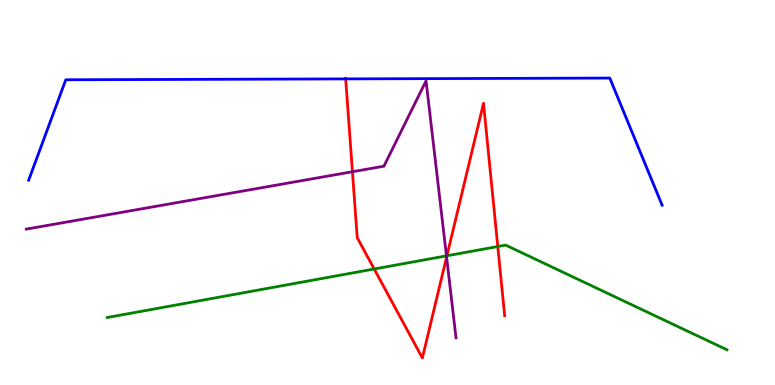[{'lines': ['blue', 'red'], 'intersections': [{'x': 4.46, 'y': 7.95}]}, {'lines': ['green', 'red'], 'intersections': [{'x': 4.83, 'y': 3.01}, {'x': 5.77, 'y': 3.36}, {'x': 6.42, 'y': 3.6}]}, {'lines': ['purple', 'red'], 'intersections': [{'x': 4.55, 'y': 5.54}, {'x': 5.76, 'y': 3.32}]}, {'lines': ['blue', 'green'], 'intersections': []}, {'lines': ['blue', 'purple'], 'intersections': []}, {'lines': ['green', 'purple'], 'intersections': [{'x': 5.76, 'y': 3.35}]}]